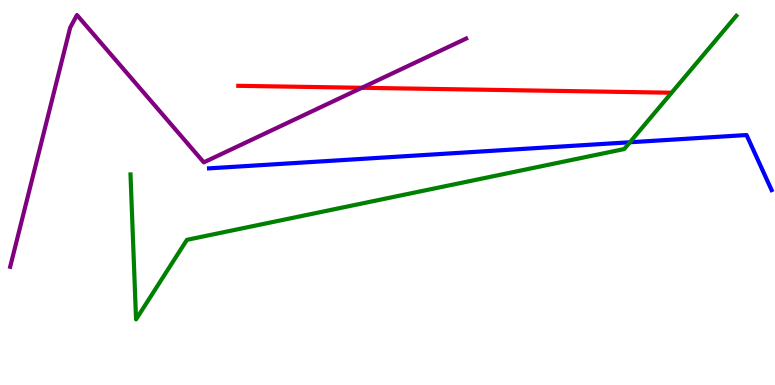[{'lines': ['blue', 'red'], 'intersections': []}, {'lines': ['green', 'red'], 'intersections': []}, {'lines': ['purple', 'red'], 'intersections': [{'x': 4.67, 'y': 7.72}]}, {'lines': ['blue', 'green'], 'intersections': [{'x': 8.13, 'y': 6.3}]}, {'lines': ['blue', 'purple'], 'intersections': []}, {'lines': ['green', 'purple'], 'intersections': []}]